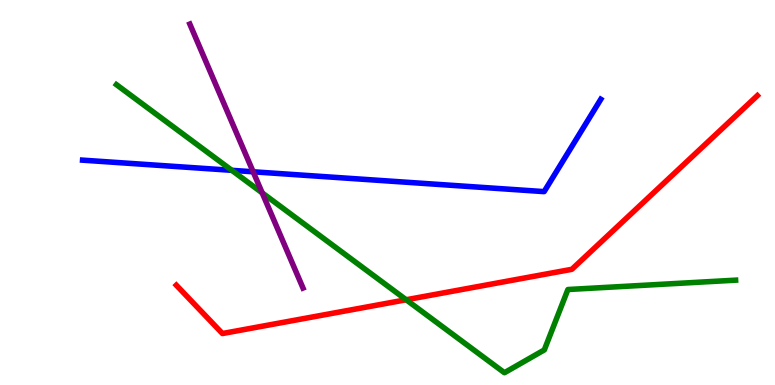[{'lines': ['blue', 'red'], 'intersections': []}, {'lines': ['green', 'red'], 'intersections': [{'x': 5.24, 'y': 2.21}]}, {'lines': ['purple', 'red'], 'intersections': []}, {'lines': ['blue', 'green'], 'intersections': [{'x': 2.99, 'y': 5.58}]}, {'lines': ['blue', 'purple'], 'intersections': [{'x': 3.27, 'y': 5.54}]}, {'lines': ['green', 'purple'], 'intersections': [{'x': 3.38, 'y': 4.99}]}]